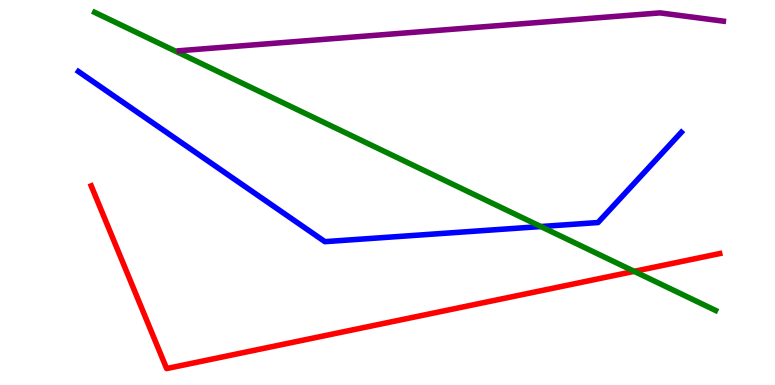[{'lines': ['blue', 'red'], 'intersections': []}, {'lines': ['green', 'red'], 'intersections': [{'x': 8.18, 'y': 2.95}]}, {'lines': ['purple', 'red'], 'intersections': []}, {'lines': ['blue', 'green'], 'intersections': [{'x': 6.98, 'y': 4.12}]}, {'lines': ['blue', 'purple'], 'intersections': []}, {'lines': ['green', 'purple'], 'intersections': []}]